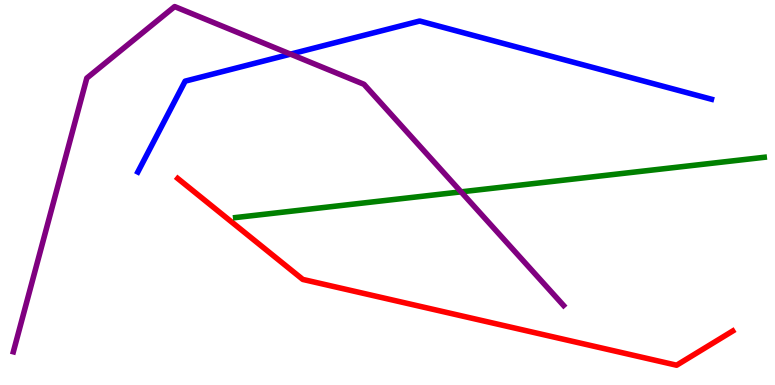[{'lines': ['blue', 'red'], 'intersections': []}, {'lines': ['green', 'red'], 'intersections': []}, {'lines': ['purple', 'red'], 'intersections': []}, {'lines': ['blue', 'green'], 'intersections': []}, {'lines': ['blue', 'purple'], 'intersections': [{'x': 3.75, 'y': 8.59}]}, {'lines': ['green', 'purple'], 'intersections': [{'x': 5.95, 'y': 5.02}]}]